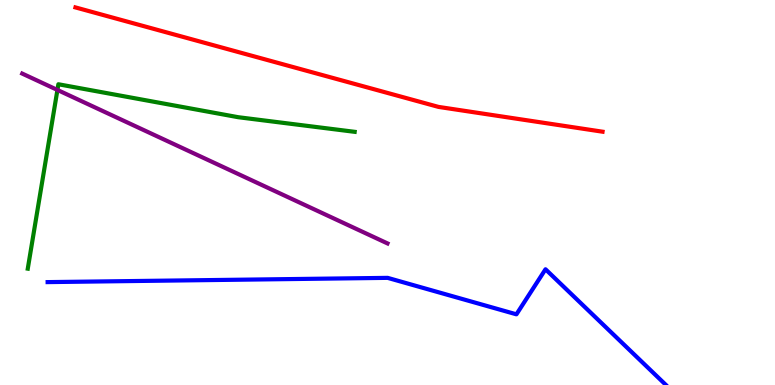[{'lines': ['blue', 'red'], 'intersections': []}, {'lines': ['green', 'red'], 'intersections': []}, {'lines': ['purple', 'red'], 'intersections': []}, {'lines': ['blue', 'green'], 'intersections': []}, {'lines': ['blue', 'purple'], 'intersections': []}, {'lines': ['green', 'purple'], 'intersections': [{'x': 0.741, 'y': 7.66}]}]